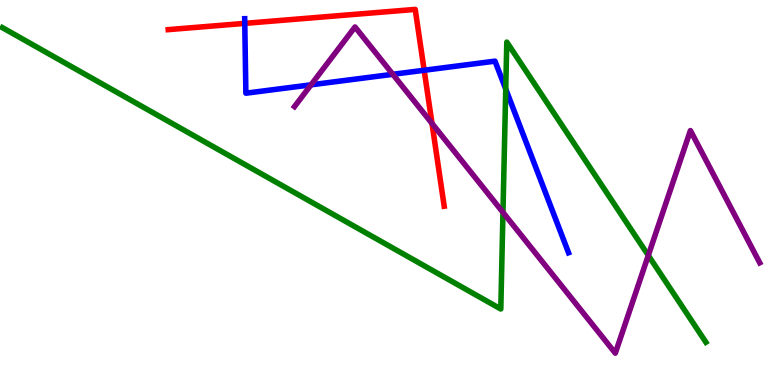[{'lines': ['blue', 'red'], 'intersections': [{'x': 3.16, 'y': 9.39}, {'x': 5.47, 'y': 8.17}]}, {'lines': ['green', 'red'], 'intersections': []}, {'lines': ['purple', 'red'], 'intersections': [{'x': 5.57, 'y': 6.79}]}, {'lines': ['blue', 'green'], 'intersections': [{'x': 6.53, 'y': 7.69}]}, {'lines': ['blue', 'purple'], 'intersections': [{'x': 4.01, 'y': 7.8}, {'x': 5.07, 'y': 8.07}]}, {'lines': ['green', 'purple'], 'intersections': [{'x': 6.49, 'y': 4.48}, {'x': 8.37, 'y': 3.37}]}]